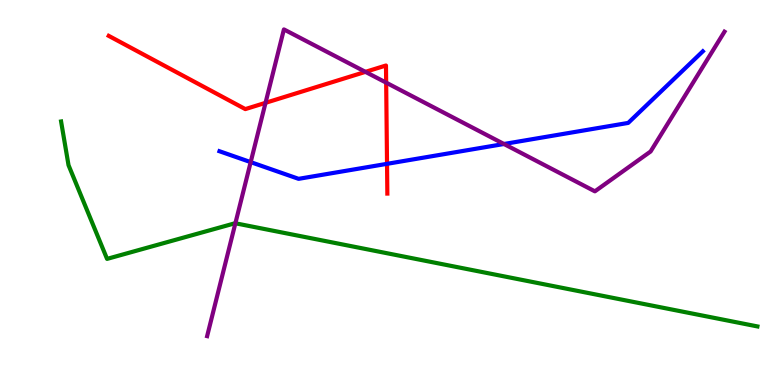[{'lines': ['blue', 'red'], 'intersections': [{'x': 4.99, 'y': 5.74}]}, {'lines': ['green', 'red'], 'intersections': []}, {'lines': ['purple', 'red'], 'intersections': [{'x': 3.43, 'y': 7.33}, {'x': 4.72, 'y': 8.13}, {'x': 4.98, 'y': 7.85}]}, {'lines': ['blue', 'green'], 'intersections': []}, {'lines': ['blue', 'purple'], 'intersections': [{'x': 3.23, 'y': 5.79}, {'x': 6.5, 'y': 6.26}]}, {'lines': ['green', 'purple'], 'intersections': [{'x': 3.04, 'y': 4.2}]}]